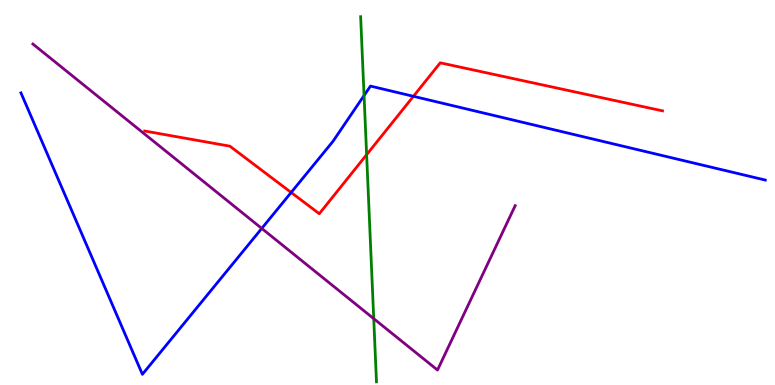[{'lines': ['blue', 'red'], 'intersections': [{'x': 3.76, 'y': 5.0}, {'x': 5.33, 'y': 7.5}]}, {'lines': ['green', 'red'], 'intersections': [{'x': 4.73, 'y': 5.98}]}, {'lines': ['purple', 'red'], 'intersections': []}, {'lines': ['blue', 'green'], 'intersections': [{'x': 4.7, 'y': 7.52}]}, {'lines': ['blue', 'purple'], 'intersections': [{'x': 3.38, 'y': 4.07}]}, {'lines': ['green', 'purple'], 'intersections': [{'x': 4.82, 'y': 1.72}]}]